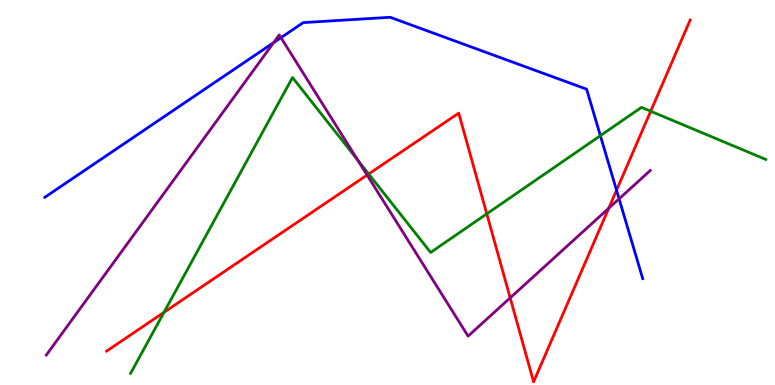[{'lines': ['blue', 'red'], 'intersections': [{'x': 7.96, 'y': 5.06}]}, {'lines': ['green', 'red'], 'intersections': [{'x': 2.12, 'y': 1.89}, {'x': 4.76, 'y': 5.48}, {'x': 6.28, 'y': 4.45}, {'x': 8.4, 'y': 7.11}]}, {'lines': ['purple', 'red'], 'intersections': [{'x': 4.74, 'y': 5.45}, {'x': 6.58, 'y': 2.26}, {'x': 7.85, 'y': 4.59}]}, {'lines': ['blue', 'green'], 'intersections': [{'x': 7.75, 'y': 6.48}]}, {'lines': ['blue', 'purple'], 'intersections': [{'x': 3.53, 'y': 8.89}, {'x': 3.63, 'y': 9.02}, {'x': 7.99, 'y': 4.84}]}, {'lines': ['green', 'purple'], 'intersections': [{'x': 4.62, 'y': 5.84}]}]